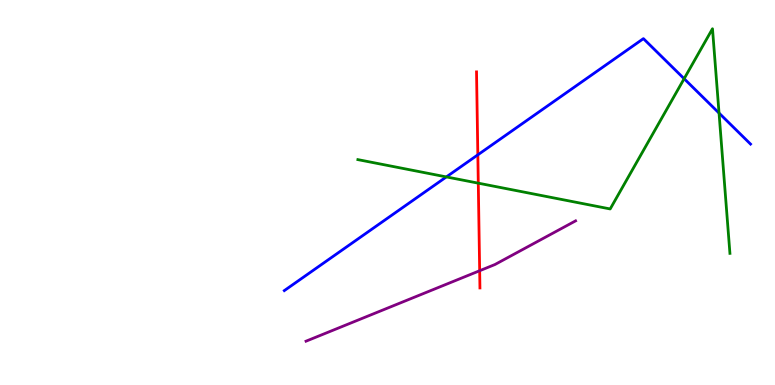[{'lines': ['blue', 'red'], 'intersections': [{'x': 6.17, 'y': 5.98}]}, {'lines': ['green', 'red'], 'intersections': [{'x': 6.17, 'y': 5.24}]}, {'lines': ['purple', 'red'], 'intersections': [{'x': 6.19, 'y': 2.97}]}, {'lines': ['blue', 'green'], 'intersections': [{'x': 5.76, 'y': 5.4}, {'x': 8.83, 'y': 7.96}, {'x': 9.28, 'y': 7.06}]}, {'lines': ['blue', 'purple'], 'intersections': []}, {'lines': ['green', 'purple'], 'intersections': []}]